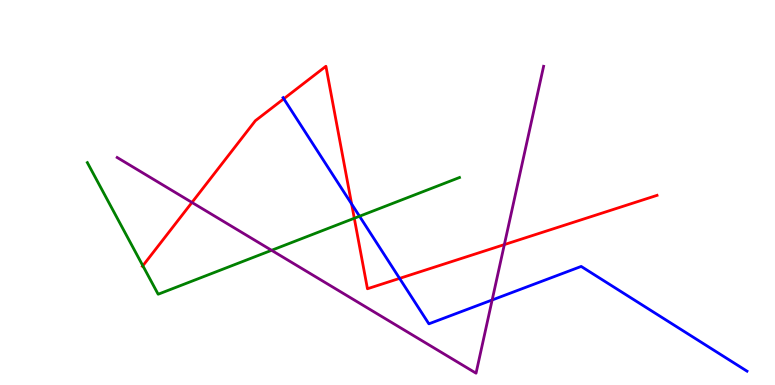[{'lines': ['blue', 'red'], 'intersections': [{'x': 3.66, 'y': 7.43}, {'x': 4.54, 'y': 4.7}, {'x': 5.16, 'y': 2.77}]}, {'lines': ['green', 'red'], 'intersections': [{'x': 1.84, 'y': 3.1}, {'x': 4.57, 'y': 4.33}]}, {'lines': ['purple', 'red'], 'intersections': [{'x': 2.48, 'y': 4.74}, {'x': 6.51, 'y': 3.65}]}, {'lines': ['blue', 'green'], 'intersections': [{'x': 4.64, 'y': 4.38}]}, {'lines': ['blue', 'purple'], 'intersections': [{'x': 6.35, 'y': 2.21}]}, {'lines': ['green', 'purple'], 'intersections': [{'x': 3.5, 'y': 3.5}]}]